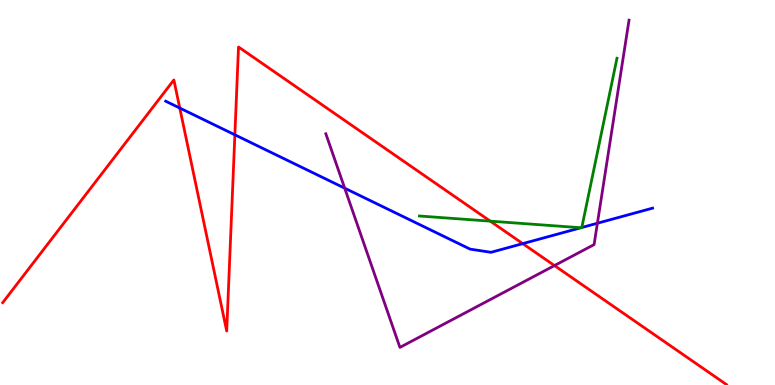[{'lines': ['blue', 'red'], 'intersections': [{'x': 2.32, 'y': 7.19}, {'x': 3.03, 'y': 6.5}, {'x': 6.75, 'y': 3.67}]}, {'lines': ['green', 'red'], 'intersections': [{'x': 6.33, 'y': 4.26}]}, {'lines': ['purple', 'red'], 'intersections': [{'x': 7.15, 'y': 3.1}]}, {'lines': ['blue', 'green'], 'intersections': [{'x': 7.5, 'y': 4.08}, {'x': 7.51, 'y': 4.09}]}, {'lines': ['blue', 'purple'], 'intersections': [{'x': 4.45, 'y': 5.11}, {'x': 7.71, 'y': 4.2}]}, {'lines': ['green', 'purple'], 'intersections': []}]